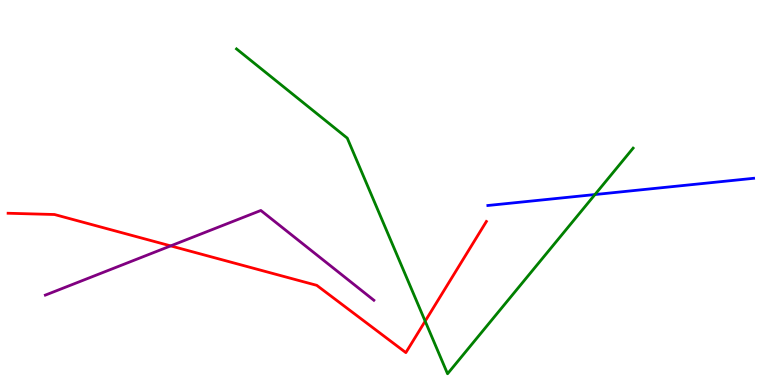[{'lines': ['blue', 'red'], 'intersections': []}, {'lines': ['green', 'red'], 'intersections': [{'x': 5.49, 'y': 1.66}]}, {'lines': ['purple', 'red'], 'intersections': [{'x': 2.2, 'y': 3.61}]}, {'lines': ['blue', 'green'], 'intersections': [{'x': 7.68, 'y': 4.95}]}, {'lines': ['blue', 'purple'], 'intersections': []}, {'lines': ['green', 'purple'], 'intersections': []}]